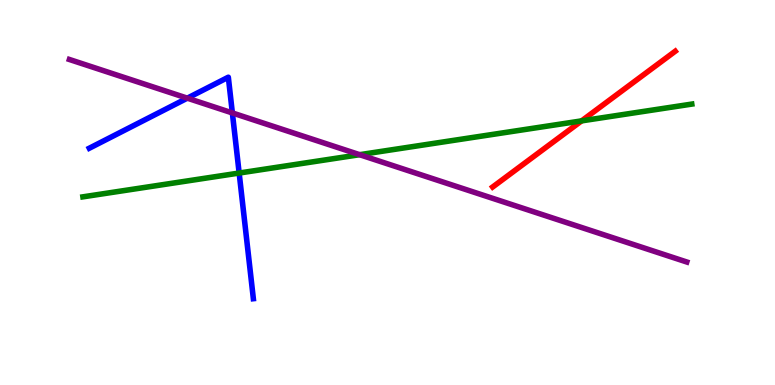[{'lines': ['blue', 'red'], 'intersections': []}, {'lines': ['green', 'red'], 'intersections': [{'x': 7.5, 'y': 6.86}]}, {'lines': ['purple', 'red'], 'intersections': []}, {'lines': ['blue', 'green'], 'intersections': [{'x': 3.09, 'y': 5.51}]}, {'lines': ['blue', 'purple'], 'intersections': [{'x': 2.42, 'y': 7.45}, {'x': 3.0, 'y': 7.07}]}, {'lines': ['green', 'purple'], 'intersections': [{'x': 4.64, 'y': 5.98}]}]